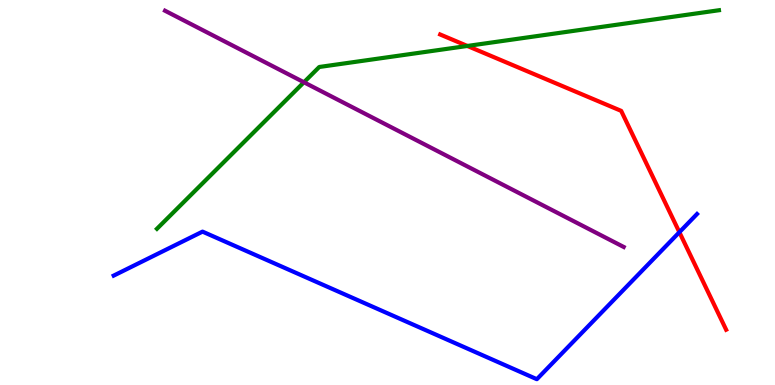[{'lines': ['blue', 'red'], 'intersections': [{'x': 8.77, 'y': 3.97}]}, {'lines': ['green', 'red'], 'intersections': [{'x': 6.03, 'y': 8.81}]}, {'lines': ['purple', 'red'], 'intersections': []}, {'lines': ['blue', 'green'], 'intersections': []}, {'lines': ['blue', 'purple'], 'intersections': []}, {'lines': ['green', 'purple'], 'intersections': [{'x': 3.92, 'y': 7.86}]}]